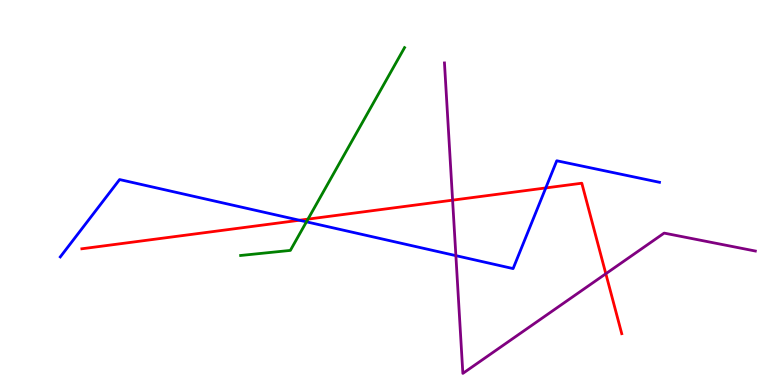[{'lines': ['blue', 'red'], 'intersections': [{'x': 3.86, 'y': 4.28}, {'x': 7.04, 'y': 5.12}]}, {'lines': ['green', 'red'], 'intersections': [{'x': 3.97, 'y': 4.31}]}, {'lines': ['purple', 'red'], 'intersections': [{'x': 5.84, 'y': 4.8}, {'x': 7.82, 'y': 2.89}]}, {'lines': ['blue', 'green'], 'intersections': [{'x': 3.95, 'y': 4.24}]}, {'lines': ['blue', 'purple'], 'intersections': [{'x': 5.88, 'y': 3.36}]}, {'lines': ['green', 'purple'], 'intersections': []}]